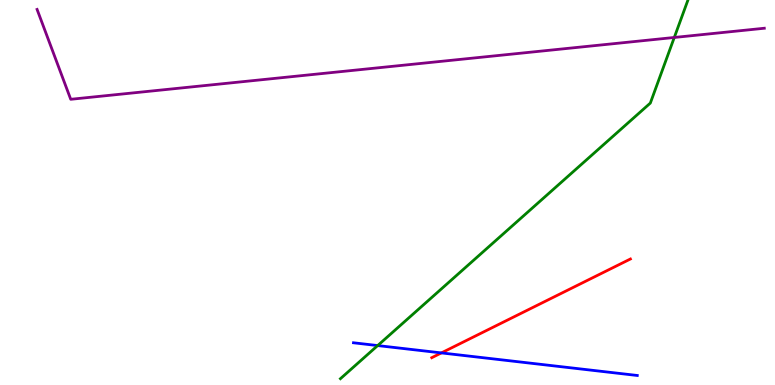[{'lines': ['blue', 'red'], 'intersections': [{'x': 5.7, 'y': 0.834}]}, {'lines': ['green', 'red'], 'intersections': []}, {'lines': ['purple', 'red'], 'intersections': []}, {'lines': ['blue', 'green'], 'intersections': [{'x': 4.87, 'y': 1.02}]}, {'lines': ['blue', 'purple'], 'intersections': []}, {'lines': ['green', 'purple'], 'intersections': [{'x': 8.7, 'y': 9.03}]}]